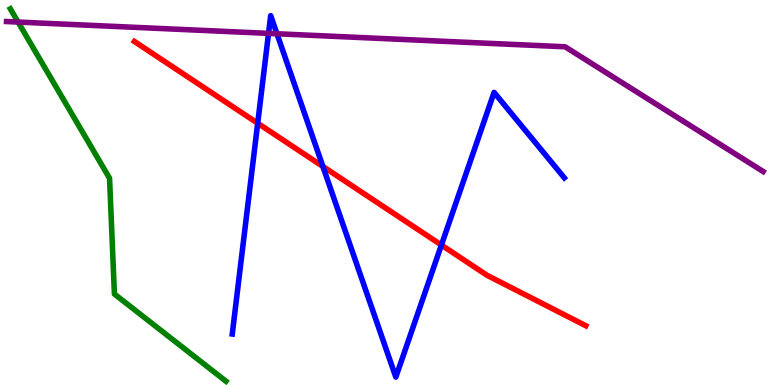[{'lines': ['blue', 'red'], 'intersections': [{'x': 3.33, 'y': 6.8}, {'x': 4.17, 'y': 5.68}, {'x': 5.7, 'y': 3.64}]}, {'lines': ['green', 'red'], 'intersections': []}, {'lines': ['purple', 'red'], 'intersections': []}, {'lines': ['blue', 'green'], 'intersections': []}, {'lines': ['blue', 'purple'], 'intersections': [{'x': 3.47, 'y': 9.13}, {'x': 3.57, 'y': 9.12}]}, {'lines': ['green', 'purple'], 'intersections': [{'x': 0.233, 'y': 9.43}]}]